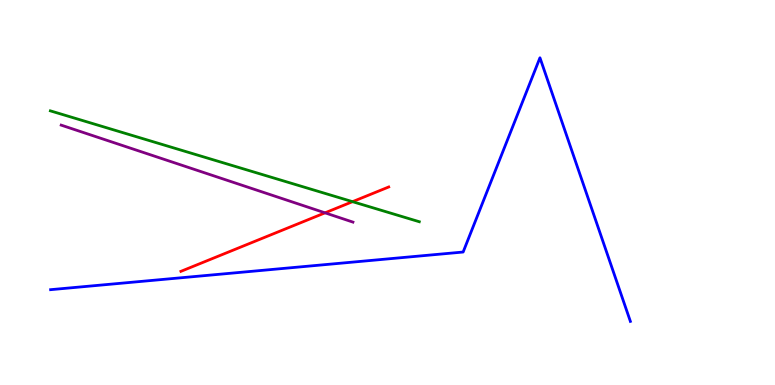[{'lines': ['blue', 'red'], 'intersections': []}, {'lines': ['green', 'red'], 'intersections': [{'x': 4.55, 'y': 4.76}]}, {'lines': ['purple', 'red'], 'intersections': [{'x': 4.19, 'y': 4.47}]}, {'lines': ['blue', 'green'], 'intersections': []}, {'lines': ['blue', 'purple'], 'intersections': []}, {'lines': ['green', 'purple'], 'intersections': []}]